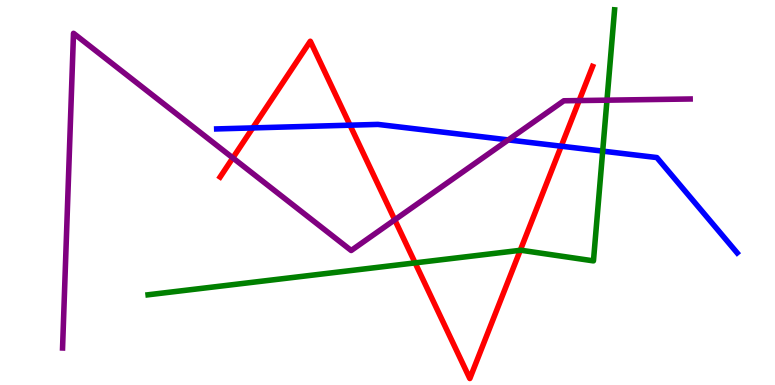[{'lines': ['blue', 'red'], 'intersections': [{'x': 3.26, 'y': 6.68}, {'x': 4.52, 'y': 6.75}, {'x': 7.24, 'y': 6.2}]}, {'lines': ['green', 'red'], 'intersections': [{'x': 5.36, 'y': 3.17}, {'x': 6.71, 'y': 3.5}]}, {'lines': ['purple', 'red'], 'intersections': [{'x': 3.0, 'y': 5.9}, {'x': 5.09, 'y': 4.29}, {'x': 7.47, 'y': 7.39}]}, {'lines': ['blue', 'green'], 'intersections': [{'x': 7.78, 'y': 6.07}]}, {'lines': ['blue', 'purple'], 'intersections': [{'x': 6.56, 'y': 6.37}]}, {'lines': ['green', 'purple'], 'intersections': [{'x': 7.83, 'y': 7.4}]}]